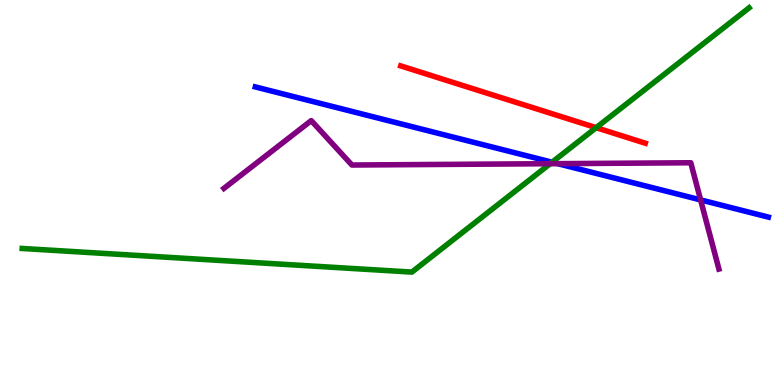[{'lines': ['blue', 'red'], 'intersections': []}, {'lines': ['green', 'red'], 'intersections': [{'x': 7.69, 'y': 6.68}]}, {'lines': ['purple', 'red'], 'intersections': []}, {'lines': ['blue', 'green'], 'intersections': [{'x': 7.12, 'y': 5.79}]}, {'lines': ['blue', 'purple'], 'intersections': [{'x': 7.2, 'y': 5.75}, {'x': 9.04, 'y': 4.81}]}, {'lines': ['green', 'purple'], 'intersections': [{'x': 7.1, 'y': 5.75}]}]